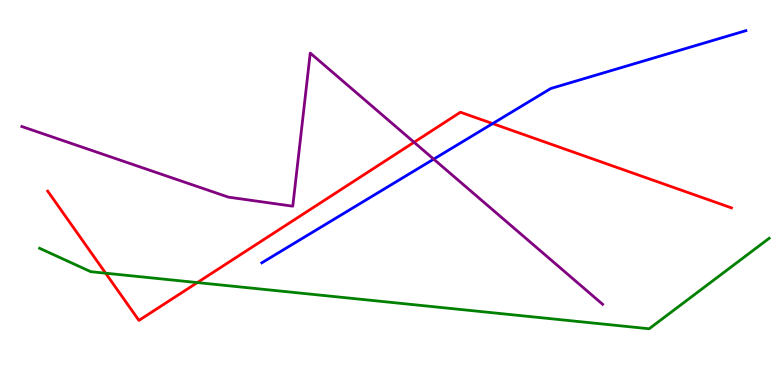[{'lines': ['blue', 'red'], 'intersections': [{'x': 6.36, 'y': 6.79}]}, {'lines': ['green', 'red'], 'intersections': [{'x': 1.36, 'y': 2.9}, {'x': 2.55, 'y': 2.66}]}, {'lines': ['purple', 'red'], 'intersections': [{'x': 5.34, 'y': 6.3}]}, {'lines': ['blue', 'green'], 'intersections': []}, {'lines': ['blue', 'purple'], 'intersections': [{'x': 5.6, 'y': 5.87}]}, {'lines': ['green', 'purple'], 'intersections': []}]